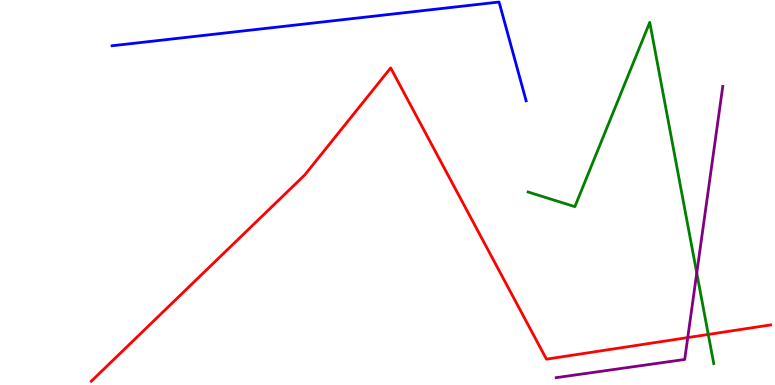[{'lines': ['blue', 'red'], 'intersections': []}, {'lines': ['green', 'red'], 'intersections': [{'x': 9.14, 'y': 1.31}]}, {'lines': ['purple', 'red'], 'intersections': [{'x': 8.87, 'y': 1.23}]}, {'lines': ['blue', 'green'], 'intersections': []}, {'lines': ['blue', 'purple'], 'intersections': []}, {'lines': ['green', 'purple'], 'intersections': [{'x': 8.99, 'y': 2.91}]}]